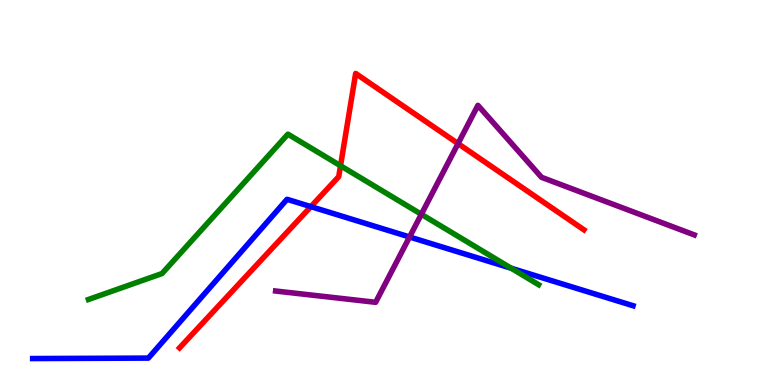[{'lines': ['blue', 'red'], 'intersections': [{'x': 4.01, 'y': 4.63}]}, {'lines': ['green', 'red'], 'intersections': [{'x': 4.39, 'y': 5.69}]}, {'lines': ['purple', 'red'], 'intersections': [{'x': 5.91, 'y': 6.27}]}, {'lines': ['blue', 'green'], 'intersections': [{'x': 6.6, 'y': 3.03}]}, {'lines': ['blue', 'purple'], 'intersections': [{'x': 5.28, 'y': 3.84}]}, {'lines': ['green', 'purple'], 'intersections': [{'x': 5.44, 'y': 4.43}]}]